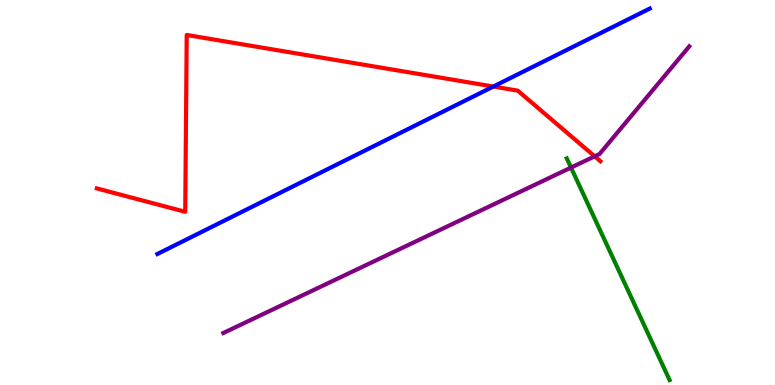[{'lines': ['blue', 'red'], 'intersections': [{'x': 6.37, 'y': 7.75}]}, {'lines': ['green', 'red'], 'intersections': []}, {'lines': ['purple', 'red'], 'intersections': [{'x': 7.67, 'y': 5.94}]}, {'lines': ['blue', 'green'], 'intersections': []}, {'lines': ['blue', 'purple'], 'intersections': []}, {'lines': ['green', 'purple'], 'intersections': [{'x': 7.37, 'y': 5.65}]}]